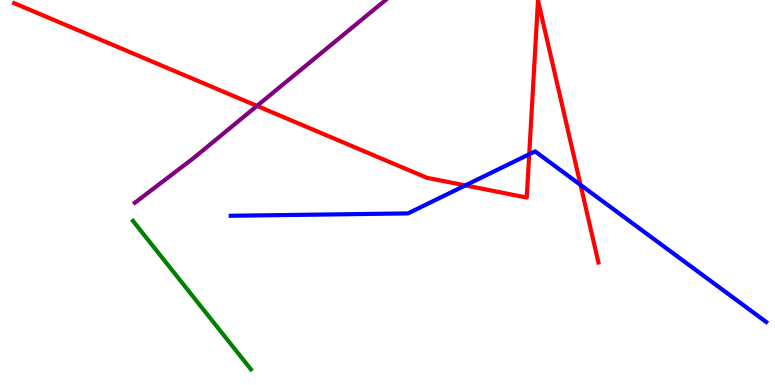[{'lines': ['blue', 'red'], 'intersections': [{'x': 6.0, 'y': 5.18}, {'x': 6.83, 'y': 5.99}, {'x': 7.49, 'y': 5.2}]}, {'lines': ['green', 'red'], 'intersections': []}, {'lines': ['purple', 'red'], 'intersections': [{'x': 3.32, 'y': 7.25}]}, {'lines': ['blue', 'green'], 'intersections': []}, {'lines': ['blue', 'purple'], 'intersections': []}, {'lines': ['green', 'purple'], 'intersections': []}]